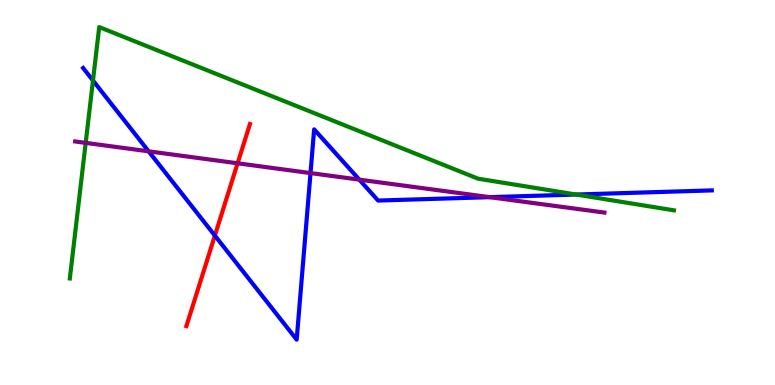[{'lines': ['blue', 'red'], 'intersections': [{'x': 2.77, 'y': 3.88}]}, {'lines': ['green', 'red'], 'intersections': []}, {'lines': ['purple', 'red'], 'intersections': [{'x': 3.07, 'y': 5.76}]}, {'lines': ['blue', 'green'], 'intersections': [{'x': 1.2, 'y': 7.91}, {'x': 7.43, 'y': 4.95}]}, {'lines': ['blue', 'purple'], 'intersections': [{'x': 1.92, 'y': 6.07}, {'x': 4.01, 'y': 5.5}, {'x': 4.64, 'y': 5.33}, {'x': 6.32, 'y': 4.88}]}, {'lines': ['green', 'purple'], 'intersections': [{'x': 1.11, 'y': 6.29}]}]